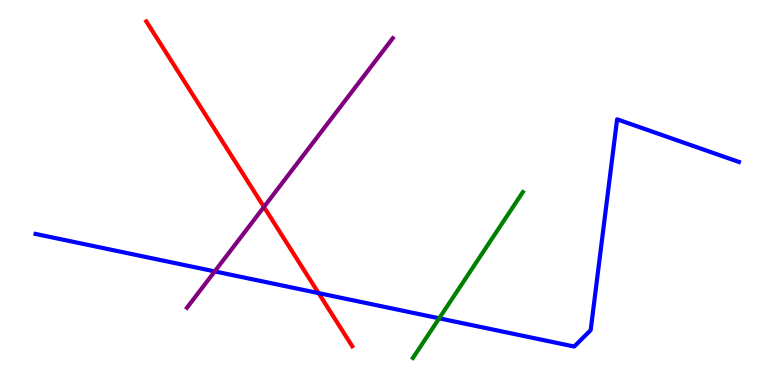[{'lines': ['blue', 'red'], 'intersections': [{'x': 4.11, 'y': 2.39}]}, {'lines': ['green', 'red'], 'intersections': []}, {'lines': ['purple', 'red'], 'intersections': [{'x': 3.41, 'y': 4.62}]}, {'lines': ['blue', 'green'], 'intersections': [{'x': 5.67, 'y': 1.73}]}, {'lines': ['blue', 'purple'], 'intersections': [{'x': 2.77, 'y': 2.95}]}, {'lines': ['green', 'purple'], 'intersections': []}]